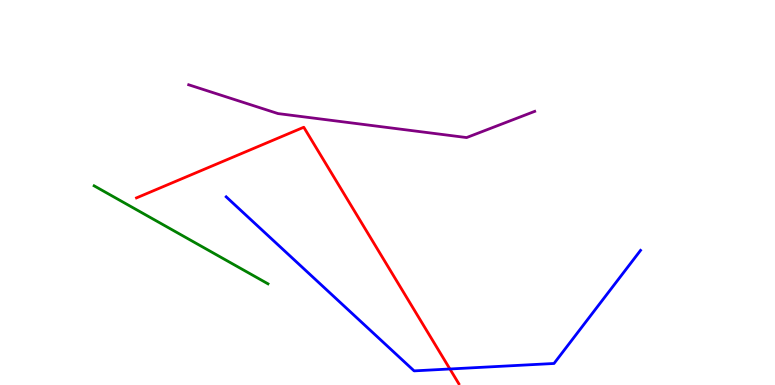[{'lines': ['blue', 'red'], 'intersections': [{'x': 5.81, 'y': 0.416}]}, {'lines': ['green', 'red'], 'intersections': []}, {'lines': ['purple', 'red'], 'intersections': []}, {'lines': ['blue', 'green'], 'intersections': []}, {'lines': ['blue', 'purple'], 'intersections': []}, {'lines': ['green', 'purple'], 'intersections': []}]